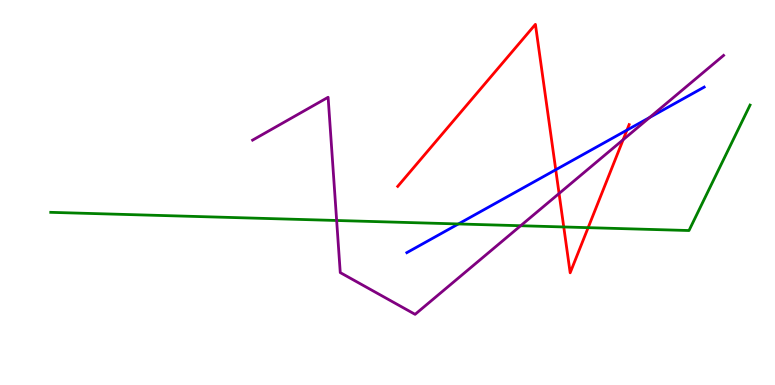[{'lines': ['blue', 'red'], 'intersections': [{'x': 7.17, 'y': 5.59}, {'x': 8.09, 'y': 6.62}]}, {'lines': ['green', 'red'], 'intersections': [{'x': 7.27, 'y': 4.1}, {'x': 7.59, 'y': 4.09}]}, {'lines': ['purple', 'red'], 'intersections': [{'x': 7.21, 'y': 4.97}, {'x': 8.04, 'y': 6.37}]}, {'lines': ['blue', 'green'], 'intersections': [{'x': 5.91, 'y': 4.18}]}, {'lines': ['blue', 'purple'], 'intersections': [{'x': 8.38, 'y': 6.95}]}, {'lines': ['green', 'purple'], 'intersections': [{'x': 4.34, 'y': 4.27}, {'x': 6.72, 'y': 4.14}]}]